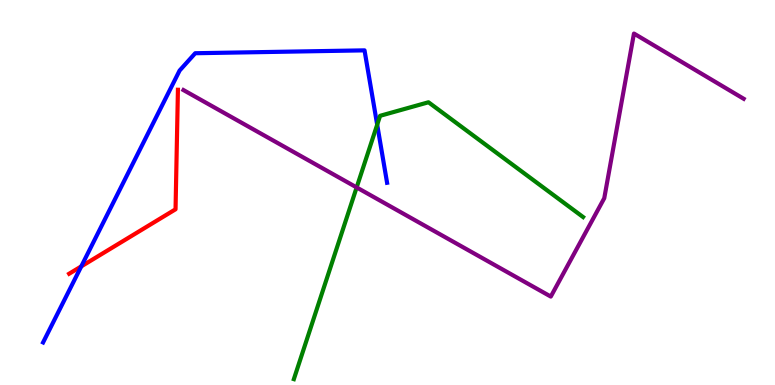[{'lines': ['blue', 'red'], 'intersections': [{'x': 1.05, 'y': 3.08}]}, {'lines': ['green', 'red'], 'intersections': []}, {'lines': ['purple', 'red'], 'intersections': []}, {'lines': ['blue', 'green'], 'intersections': [{'x': 4.87, 'y': 6.76}]}, {'lines': ['blue', 'purple'], 'intersections': []}, {'lines': ['green', 'purple'], 'intersections': [{'x': 4.6, 'y': 5.13}]}]